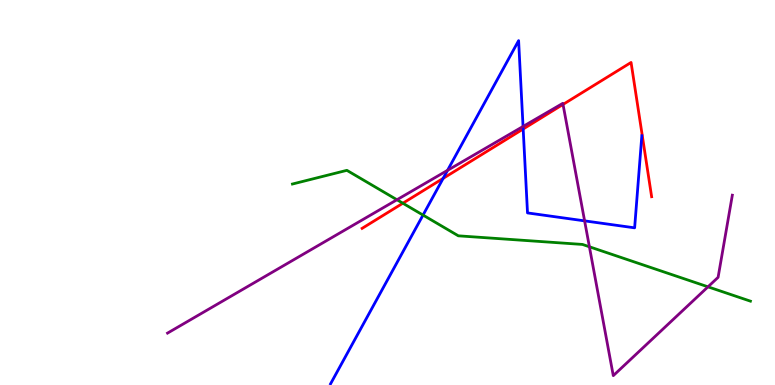[{'lines': ['blue', 'red'], 'intersections': [{'x': 5.72, 'y': 5.37}, {'x': 6.75, 'y': 6.65}]}, {'lines': ['green', 'red'], 'intersections': [{'x': 5.2, 'y': 4.72}]}, {'lines': ['purple', 'red'], 'intersections': [{'x': 7.26, 'y': 7.29}]}, {'lines': ['blue', 'green'], 'intersections': [{'x': 5.46, 'y': 4.41}]}, {'lines': ['blue', 'purple'], 'intersections': [{'x': 5.77, 'y': 5.58}, {'x': 6.75, 'y': 6.72}, {'x': 7.54, 'y': 4.26}]}, {'lines': ['green', 'purple'], 'intersections': [{'x': 5.12, 'y': 4.81}, {'x': 7.61, 'y': 3.59}, {'x': 9.14, 'y': 2.55}]}]